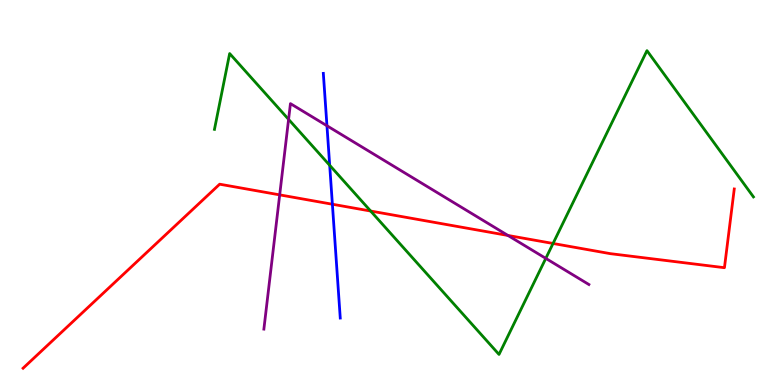[{'lines': ['blue', 'red'], 'intersections': [{'x': 4.29, 'y': 4.7}]}, {'lines': ['green', 'red'], 'intersections': [{'x': 4.78, 'y': 4.52}, {'x': 7.14, 'y': 3.68}]}, {'lines': ['purple', 'red'], 'intersections': [{'x': 3.61, 'y': 4.94}, {'x': 6.55, 'y': 3.88}]}, {'lines': ['blue', 'green'], 'intersections': [{'x': 4.25, 'y': 5.71}]}, {'lines': ['blue', 'purple'], 'intersections': [{'x': 4.22, 'y': 6.73}]}, {'lines': ['green', 'purple'], 'intersections': [{'x': 3.72, 'y': 6.9}, {'x': 7.04, 'y': 3.29}]}]